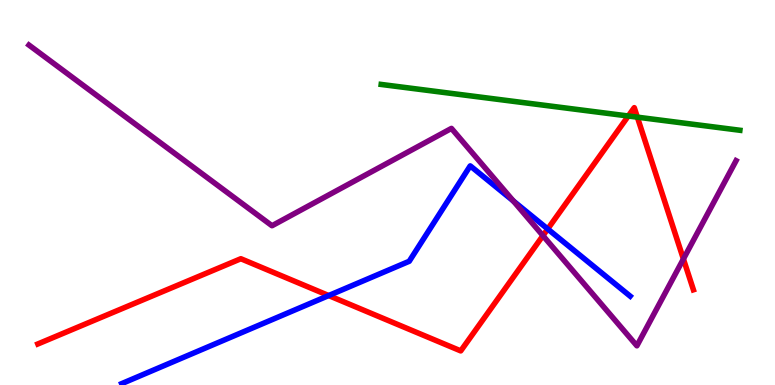[{'lines': ['blue', 'red'], 'intersections': [{'x': 4.24, 'y': 2.32}, {'x': 7.07, 'y': 4.05}]}, {'lines': ['green', 'red'], 'intersections': [{'x': 8.11, 'y': 6.99}, {'x': 8.22, 'y': 6.96}]}, {'lines': ['purple', 'red'], 'intersections': [{'x': 7.01, 'y': 3.88}, {'x': 8.82, 'y': 3.27}]}, {'lines': ['blue', 'green'], 'intersections': []}, {'lines': ['blue', 'purple'], 'intersections': [{'x': 6.62, 'y': 4.78}]}, {'lines': ['green', 'purple'], 'intersections': []}]